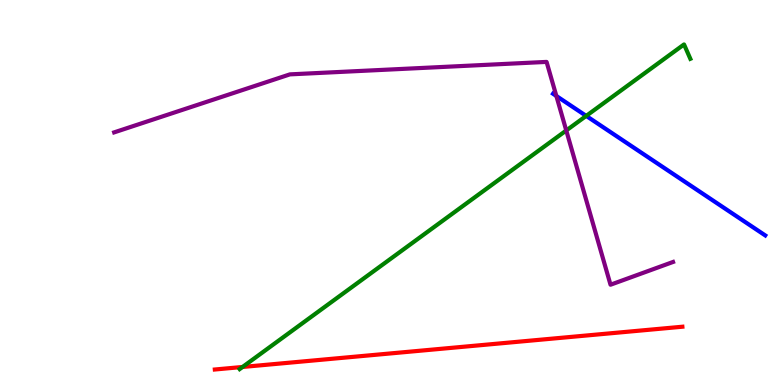[{'lines': ['blue', 'red'], 'intersections': []}, {'lines': ['green', 'red'], 'intersections': [{'x': 3.13, 'y': 0.468}]}, {'lines': ['purple', 'red'], 'intersections': []}, {'lines': ['blue', 'green'], 'intersections': [{'x': 7.56, 'y': 6.99}]}, {'lines': ['blue', 'purple'], 'intersections': [{'x': 7.18, 'y': 7.51}]}, {'lines': ['green', 'purple'], 'intersections': [{'x': 7.31, 'y': 6.61}]}]